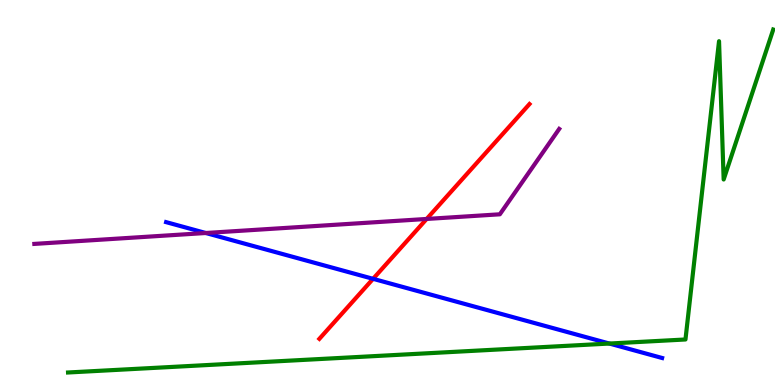[{'lines': ['blue', 'red'], 'intersections': [{'x': 4.81, 'y': 2.76}]}, {'lines': ['green', 'red'], 'intersections': []}, {'lines': ['purple', 'red'], 'intersections': [{'x': 5.51, 'y': 4.31}]}, {'lines': ['blue', 'green'], 'intersections': [{'x': 7.86, 'y': 1.08}]}, {'lines': ['blue', 'purple'], 'intersections': [{'x': 2.66, 'y': 3.95}]}, {'lines': ['green', 'purple'], 'intersections': []}]